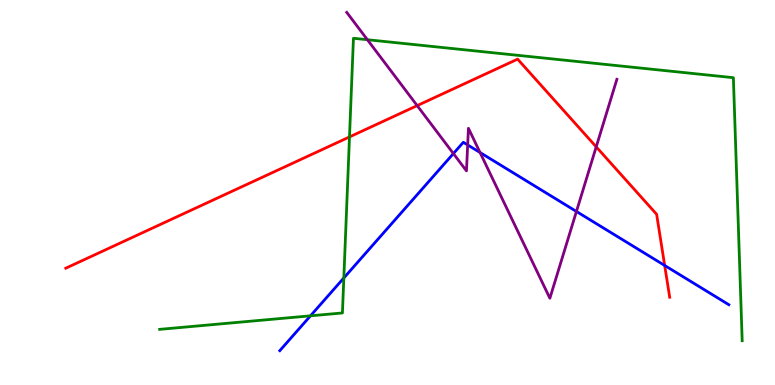[{'lines': ['blue', 'red'], 'intersections': [{'x': 8.58, 'y': 3.1}]}, {'lines': ['green', 'red'], 'intersections': [{'x': 4.51, 'y': 6.44}]}, {'lines': ['purple', 'red'], 'intersections': [{'x': 5.38, 'y': 7.26}, {'x': 7.69, 'y': 6.19}]}, {'lines': ['blue', 'green'], 'intersections': [{'x': 4.01, 'y': 1.8}, {'x': 4.44, 'y': 2.78}]}, {'lines': ['blue', 'purple'], 'intersections': [{'x': 5.85, 'y': 6.01}, {'x': 6.03, 'y': 6.24}, {'x': 6.19, 'y': 6.04}, {'x': 7.44, 'y': 4.51}]}, {'lines': ['green', 'purple'], 'intersections': [{'x': 4.74, 'y': 8.97}]}]